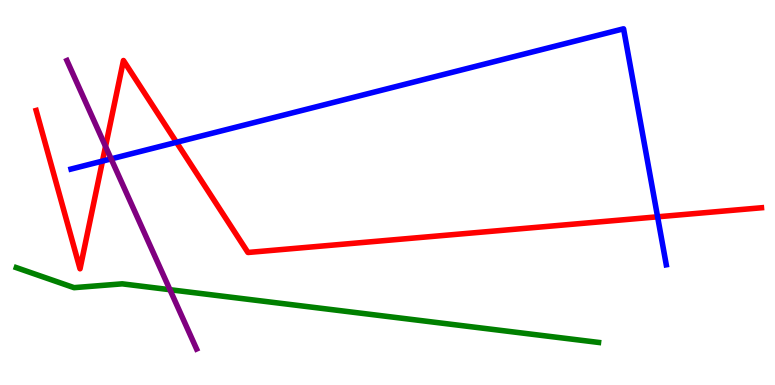[{'lines': ['blue', 'red'], 'intersections': [{'x': 1.32, 'y': 5.82}, {'x': 2.28, 'y': 6.3}, {'x': 8.48, 'y': 4.37}]}, {'lines': ['green', 'red'], 'intersections': []}, {'lines': ['purple', 'red'], 'intersections': [{'x': 1.36, 'y': 6.2}]}, {'lines': ['blue', 'green'], 'intersections': []}, {'lines': ['blue', 'purple'], 'intersections': [{'x': 1.43, 'y': 5.87}]}, {'lines': ['green', 'purple'], 'intersections': [{'x': 2.19, 'y': 2.48}]}]